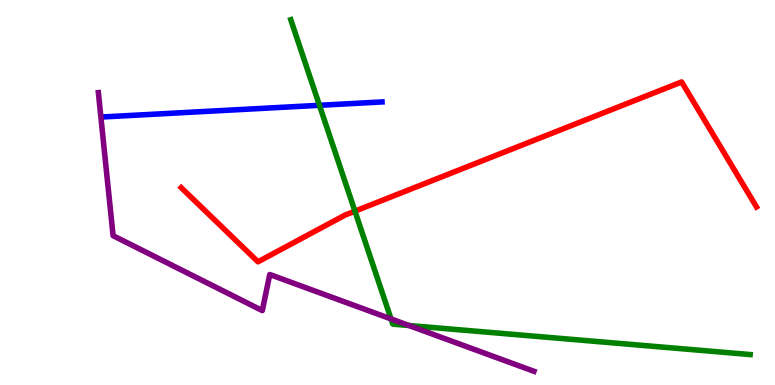[{'lines': ['blue', 'red'], 'intersections': []}, {'lines': ['green', 'red'], 'intersections': [{'x': 4.58, 'y': 4.51}]}, {'lines': ['purple', 'red'], 'intersections': []}, {'lines': ['blue', 'green'], 'intersections': [{'x': 4.12, 'y': 7.26}]}, {'lines': ['blue', 'purple'], 'intersections': []}, {'lines': ['green', 'purple'], 'intersections': [{'x': 5.05, 'y': 1.72}, {'x': 5.28, 'y': 1.55}]}]